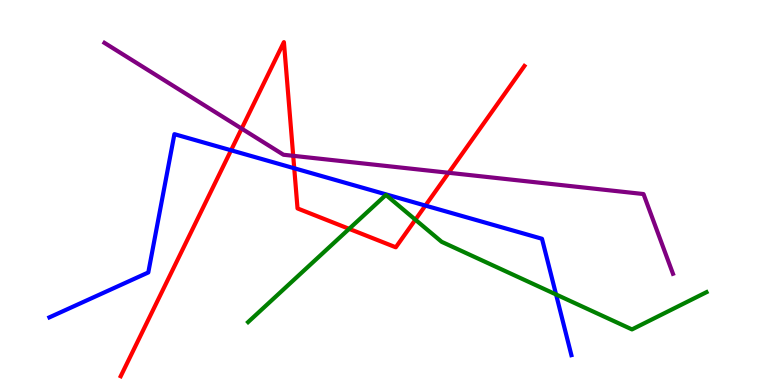[{'lines': ['blue', 'red'], 'intersections': [{'x': 2.98, 'y': 6.1}, {'x': 3.8, 'y': 5.63}, {'x': 5.49, 'y': 4.66}]}, {'lines': ['green', 'red'], 'intersections': [{'x': 4.51, 'y': 4.06}, {'x': 5.36, 'y': 4.29}]}, {'lines': ['purple', 'red'], 'intersections': [{'x': 3.12, 'y': 6.66}, {'x': 3.78, 'y': 5.95}, {'x': 5.79, 'y': 5.51}]}, {'lines': ['blue', 'green'], 'intersections': [{'x': 7.17, 'y': 2.35}]}, {'lines': ['blue', 'purple'], 'intersections': []}, {'lines': ['green', 'purple'], 'intersections': []}]